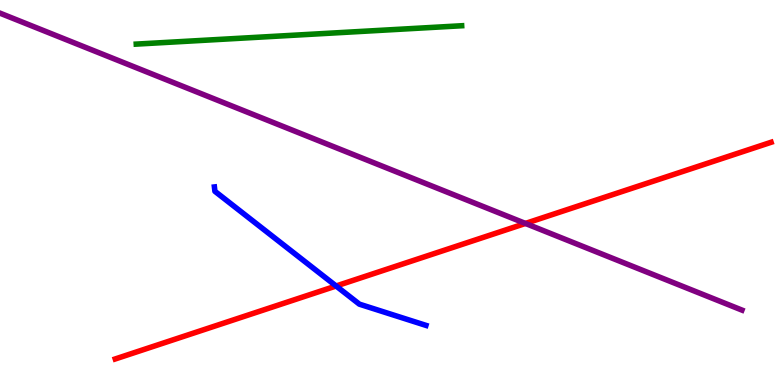[{'lines': ['blue', 'red'], 'intersections': [{'x': 4.34, 'y': 2.57}]}, {'lines': ['green', 'red'], 'intersections': []}, {'lines': ['purple', 'red'], 'intersections': [{'x': 6.78, 'y': 4.2}]}, {'lines': ['blue', 'green'], 'intersections': []}, {'lines': ['blue', 'purple'], 'intersections': []}, {'lines': ['green', 'purple'], 'intersections': []}]